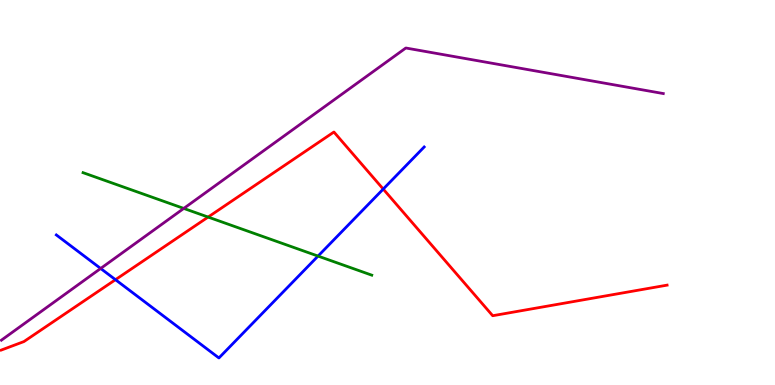[{'lines': ['blue', 'red'], 'intersections': [{'x': 1.49, 'y': 2.74}, {'x': 4.94, 'y': 5.09}]}, {'lines': ['green', 'red'], 'intersections': [{'x': 2.69, 'y': 4.36}]}, {'lines': ['purple', 'red'], 'intersections': []}, {'lines': ['blue', 'green'], 'intersections': [{'x': 4.1, 'y': 3.35}]}, {'lines': ['blue', 'purple'], 'intersections': [{'x': 1.3, 'y': 3.03}]}, {'lines': ['green', 'purple'], 'intersections': [{'x': 2.37, 'y': 4.59}]}]